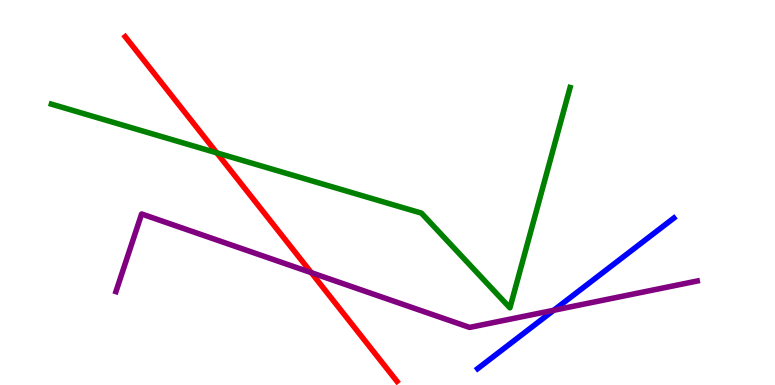[{'lines': ['blue', 'red'], 'intersections': []}, {'lines': ['green', 'red'], 'intersections': [{'x': 2.8, 'y': 6.03}]}, {'lines': ['purple', 'red'], 'intersections': [{'x': 4.02, 'y': 2.92}]}, {'lines': ['blue', 'green'], 'intersections': []}, {'lines': ['blue', 'purple'], 'intersections': [{'x': 7.14, 'y': 1.94}]}, {'lines': ['green', 'purple'], 'intersections': []}]